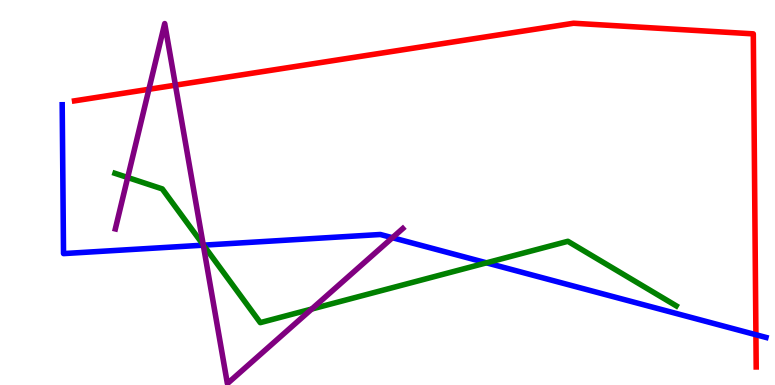[{'lines': ['blue', 'red'], 'intersections': [{'x': 9.75, 'y': 1.31}]}, {'lines': ['green', 'red'], 'intersections': []}, {'lines': ['purple', 'red'], 'intersections': [{'x': 1.92, 'y': 7.68}, {'x': 2.26, 'y': 7.79}]}, {'lines': ['blue', 'green'], 'intersections': [{'x': 2.63, 'y': 3.63}, {'x': 6.28, 'y': 3.17}]}, {'lines': ['blue', 'purple'], 'intersections': [{'x': 2.62, 'y': 3.63}, {'x': 5.06, 'y': 3.83}]}, {'lines': ['green', 'purple'], 'intersections': [{'x': 1.65, 'y': 5.39}, {'x': 2.62, 'y': 3.64}, {'x': 4.02, 'y': 1.97}]}]